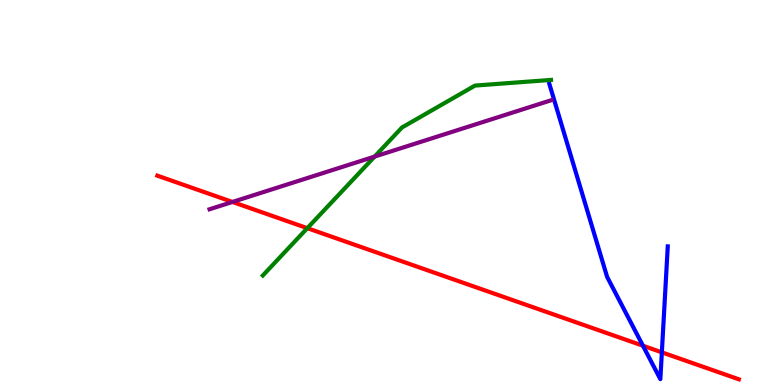[{'lines': ['blue', 'red'], 'intersections': [{'x': 8.3, 'y': 1.02}, {'x': 8.54, 'y': 0.848}]}, {'lines': ['green', 'red'], 'intersections': [{'x': 3.97, 'y': 4.07}]}, {'lines': ['purple', 'red'], 'intersections': [{'x': 3.0, 'y': 4.75}]}, {'lines': ['blue', 'green'], 'intersections': []}, {'lines': ['blue', 'purple'], 'intersections': []}, {'lines': ['green', 'purple'], 'intersections': [{'x': 4.83, 'y': 5.93}]}]